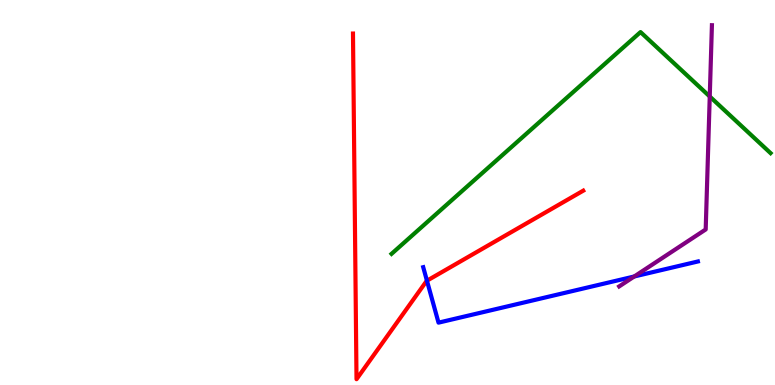[{'lines': ['blue', 'red'], 'intersections': [{'x': 5.51, 'y': 2.71}]}, {'lines': ['green', 'red'], 'intersections': []}, {'lines': ['purple', 'red'], 'intersections': []}, {'lines': ['blue', 'green'], 'intersections': []}, {'lines': ['blue', 'purple'], 'intersections': [{'x': 8.18, 'y': 2.82}]}, {'lines': ['green', 'purple'], 'intersections': [{'x': 9.16, 'y': 7.49}]}]